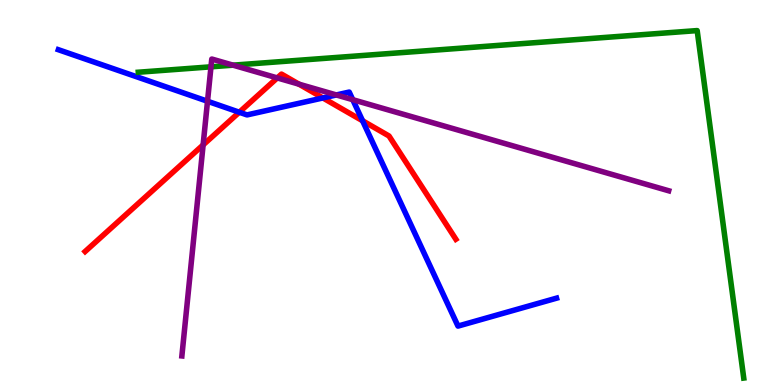[{'lines': ['blue', 'red'], 'intersections': [{'x': 3.09, 'y': 7.08}, {'x': 4.17, 'y': 7.46}, {'x': 4.68, 'y': 6.86}]}, {'lines': ['green', 'red'], 'intersections': []}, {'lines': ['purple', 'red'], 'intersections': [{'x': 2.62, 'y': 6.24}, {'x': 3.58, 'y': 7.98}, {'x': 3.86, 'y': 7.81}]}, {'lines': ['blue', 'green'], 'intersections': []}, {'lines': ['blue', 'purple'], 'intersections': [{'x': 2.68, 'y': 7.37}, {'x': 4.34, 'y': 7.53}, {'x': 4.55, 'y': 7.41}]}, {'lines': ['green', 'purple'], 'intersections': [{'x': 2.72, 'y': 8.26}, {'x': 3.01, 'y': 8.31}]}]